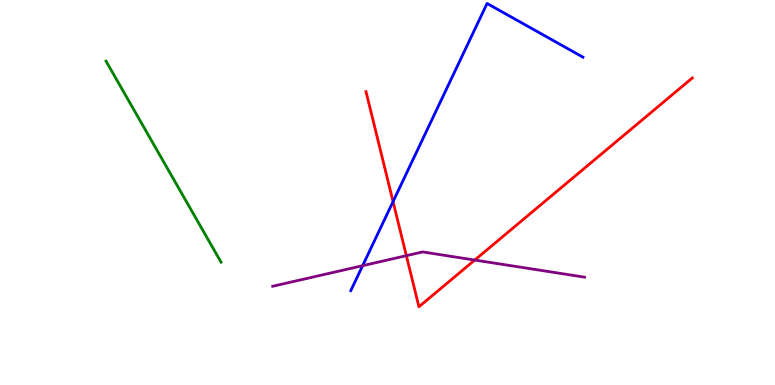[{'lines': ['blue', 'red'], 'intersections': [{'x': 5.07, 'y': 4.76}]}, {'lines': ['green', 'red'], 'intersections': []}, {'lines': ['purple', 'red'], 'intersections': [{'x': 5.24, 'y': 3.36}, {'x': 6.13, 'y': 3.25}]}, {'lines': ['blue', 'green'], 'intersections': []}, {'lines': ['blue', 'purple'], 'intersections': [{'x': 4.68, 'y': 3.1}]}, {'lines': ['green', 'purple'], 'intersections': []}]